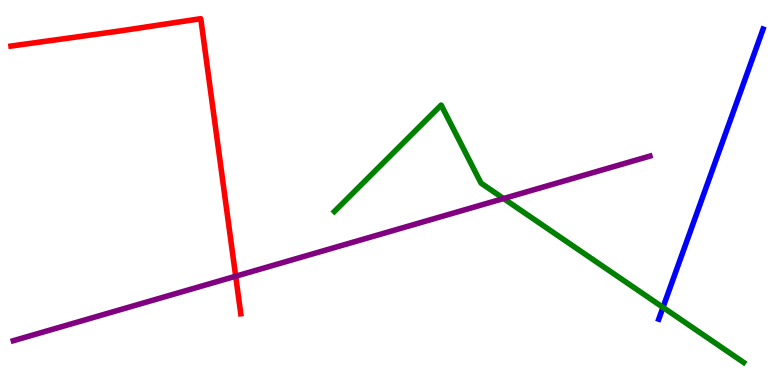[{'lines': ['blue', 'red'], 'intersections': []}, {'lines': ['green', 'red'], 'intersections': []}, {'lines': ['purple', 'red'], 'intersections': [{'x': 3.04, 'y': 2.83}]}, {'lines': ['blue', 'green'], 'intersections': [{'x': 8.55, 'y': 2.02}]}, {'lines': ['blue', 'purple'], 'intersections': []}, {'lines': ['green', 'purple'], 'intersections': [{'x': 6.5, 'y': 4.84}]}]